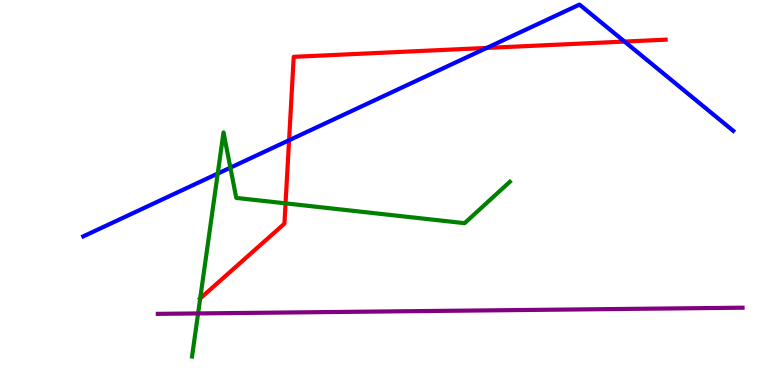[{'lines': ['blue', 'red'], 'intersections': [{'x': 3.73, 'y': 6.36}, {'x': 6.28, 'y': 8.76}, {'x': 8.06, 'y': 8.92}]}, {'lines': ['green', 'red'], 'intersections': [{'x': 2.58, 'y': 2.25}, {'x': 3.68, 'y': 4.72}]}, {'lines': ['purple', 'red'], 'intersections': []}, {'lines': ['blue', 'green'], 'intersections': [{'x': 2.81, 'y': 5.49}, {'x': 2.97, 'y': 5.65}]}, {'lines': ['blue', 'purple'], 'intersections': []}, {'lines': ['green', 'purple'], 'intersections': [{'x': 2.56, 'y': 1.86}]}]